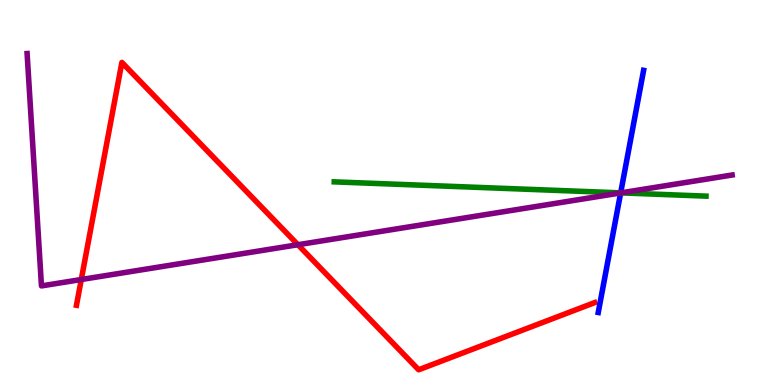[{'lines': ['blue', 'red'], 'intersections': []}, {'lines': ['green', 'red'], 'intersections': []}, {'lines': ['purple', 'red'], 'intersections': [{'x': 1.05, 'y': 2.74}, {'x': 3.84, 'y': 3.64}]}, {'lines': ['blue', 'green'], 'intersections': [{'x': 8.01, 'y': 4.99}]}, {'lines': ['blue', 'purple'], 'intersections': [{'x': 8.01, 'y': 4.99}]}, {'lines': ['green', 'purple'], 'intersections': [{'x': 8.01, 'y': 4.99}]}]